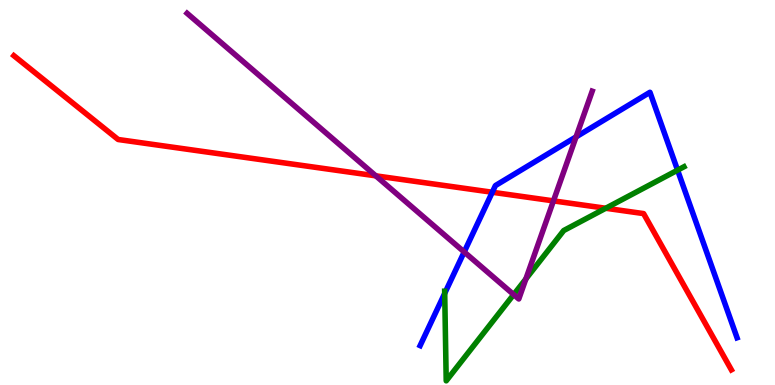[{'lines': ['blue', 'red'], 'intersections': [{'x': 6.35, 'y': 5.01}]}, {'lines': ['green', 'red'], 'intersections': [{'x': 7.82, 'y': 4.59}]}, {'lines': ['purple', 'red'], 'intersections': [{'x': 4.85, 'y': 5.43}, {'x': 7.14, 'y': 4.78}]}, {'lines': ['blue', 'green'], 'intersections': [{'x': 5.74, 'y': 2.38}, {'x': 8.74, 'y': 5.58}]}, {'lines': ['blue', 'purple'], 'intersections': [{'x': 5.99, 'y': 3.46}, {'x': 7.43, 'y': 6.44}]}, {'lines': ['green', 'purple'], 'intersections': [{'x': 6.63, 'y': 2.35}, {'x': 6.79, 'y': 2.75}]}]